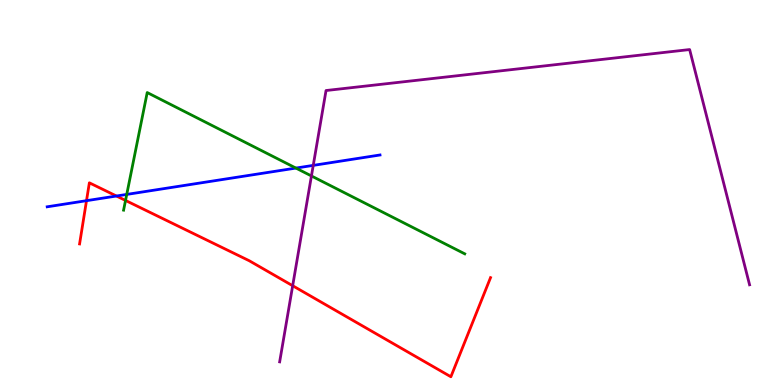[{'lines': ['blue', 'red'], 'intersections': [{'x': 1.12, 'y': 4.79}, {'x': 1.5, 'y': 4.91}]}, {'lines': ['green', 'red'], 'intersections': [{'x': 1.62, 'y': 4.79}]}, {'lines': ['purple', 'red'], 'intersections': [{'x': 3.78, 'y': 2.58}]}, {'lines': ['blue', 'green'], 'intersections': [{'x': 1.64, 'y': 4.95}, {'x': 3.82, 'y': 5.63}]}, {'lines': ['blue', 'purple'], 'intersections': [{'x': 4.04, 'y': 5.7}]}, {'lines': ['green', 'purple'], 'intersections': [{'x': 4.02, 'y': 5.43}]}]